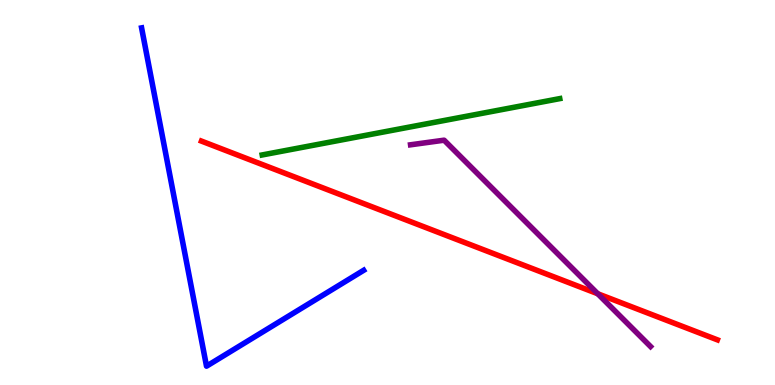[{'lines': ['blue', 'red'], 'intersections': []}, {'lines': ['green', 'red'], 'intersections': []}, {'lines': ['purple', 'red'], 'intersections': [{'x': 7.71, 'y': 2.37}]}, {'lines': ['blue', 'green'], 'intersections': []}, {'lines': ['blue', 'purple'], 'intersections': []}, {'lines': ['green', 'purple'], 'intersections': []}]